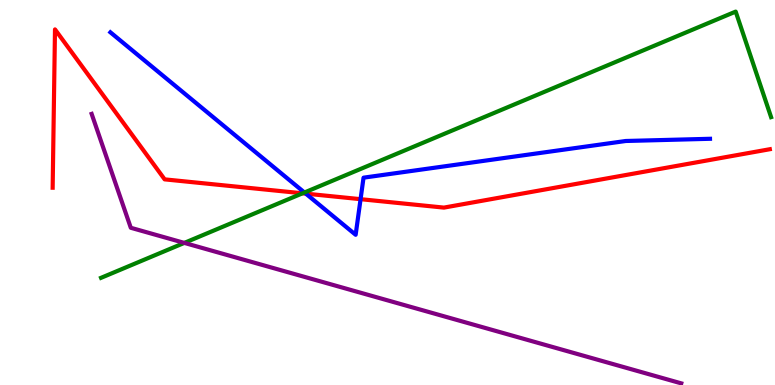[{'lines': ['blue', 'red'], 'intersections': [{'x': 3.95, 'y': 4.97}, {'x': 4.65, 'y': 4.83}]}, {'lines': ['green', 'red'], 'intersections': [{'x': 3.9, 'y': 4.98}]}, {'lines': ['purple', 'red'], 'intersections': []}, {'lines': ['blue', 'green'], 'intersections': [{'x': 3.93, 'y': 5.0}]}, {'lines': ['blue', 'purple'], 'intersections': []}, {'lines': ['green', 'purple'], 'intersections': [{'x': 2.38, 'y': 3.69}]}]